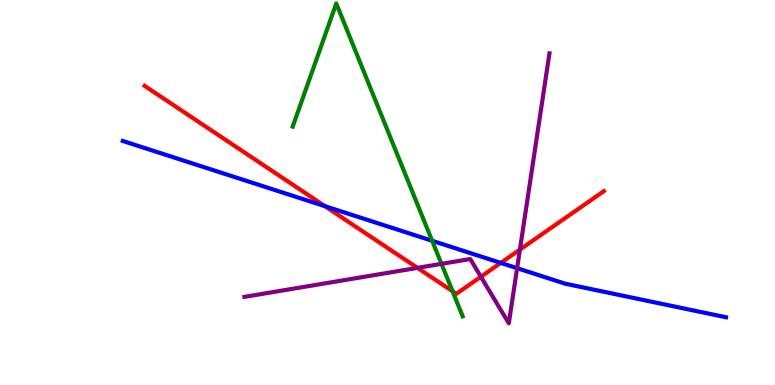[{'lines': ['blue', 'red'], 'intersections': [{'x': 4.19, 'y': 4.64}, {'x': 6.46, 'y': 3.17}]}, {'lines': ['green', 'red'], 'intersections': [{'x': 5.84, 'y': 2.43}]}, {'lines': ['purple', 'red'], 'intersections': [{'x': 5.39, 'y': 3.04}, {'x': 6.2, 'y': 2.81}, {'x': 6.71, 'y': 3.52}]}, {'lines': ['blue', 'green'], 'intersections': [{'x': 5.58, 'y': 3.75}]}, {'lines': ['blue', 'purple'], 'intersections': [{'x': 6.67, 'y': 3.03}]}, {'lines': ['green', 'purple'], 'intersections': [{'x': 5.7, 'y': 3.15}]}]